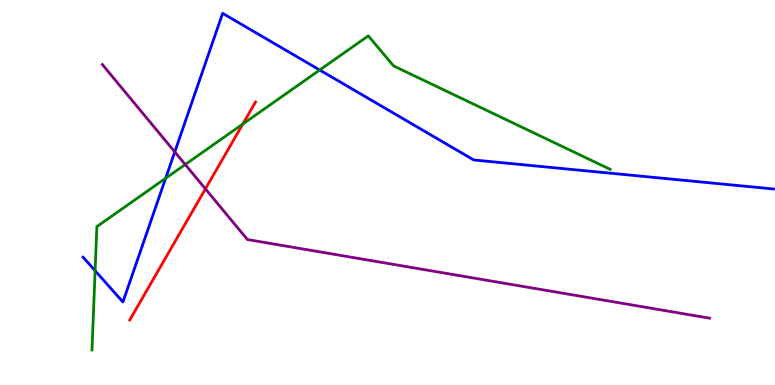[{'lines': ['blue', 'red'], 'intersections': []}, {'lines': ['green', 'red'], 'intersections': [{'x': 3.13, 'y': 6.78}]}, {'lines': ['purple', 'red'], 'intersections': [{'x': 2.65, 'y': 5.09}]}, {'lines': ['blue', 'green'], 'intersections': [{'x': 1.23, 'y': 2.97}, {'x': 2.14, 'y': 5.37}, {'x': 4.13, 'y': 8.18}]}, {'lines': ['blue', 'purple'], 'intersections': [{'x': 2.26, 'y': 6.05}]}, {'lines': ['green', 'purple'], 'intersections': [{'x': 2.39, 'y': 5.73}]}]